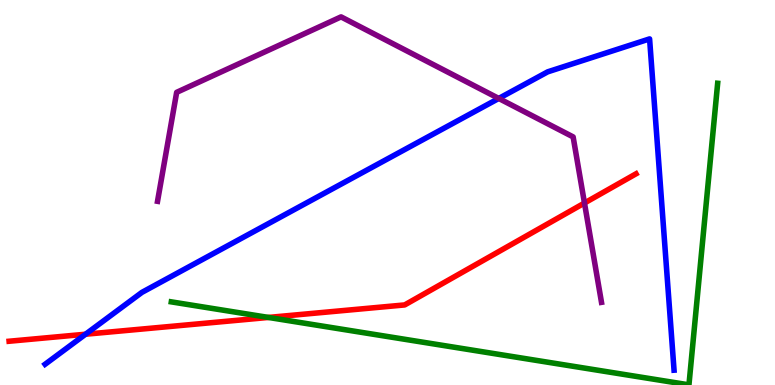[{'lines': ['blue', 'red'], 'intersections': [{'x': 1.1, 'y': 1.32}]}, {'lines': ['green', 'red'], 'intersections': [{'x': 3.46, 'y': 1.75}]}, {'lines': ['purple', 'red'], 'intersections': [{'x': 7.54, 'y': 4.73}]}, {'lines': ['blue', 'green'], 'intersections': []}, {'lines': ['blue', 'purple'], 'intersections': [{'x': 6.44, 'y': 7.44}]}, {'lines': ['green', 'purple'], 'intersections': []}]